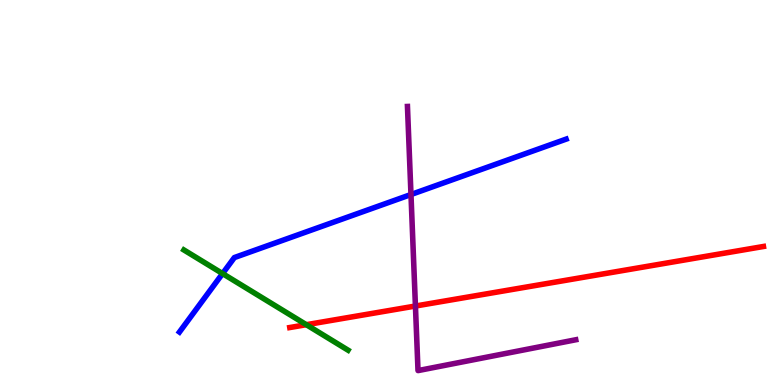[{'lines': ['blue', 'red'], 'intersections': []}, {'lines': ['green', 'red'], 'intersections': [{'x': 3.95, 'y': 1.57}]}, {'lines': ['purple', 'red'], 'intersections': [{'x': 5.36, 'y': 2.05}]}, {'lines': ['blue', 'green'], 'intersections': [{'x': 2.87, 'y': 2.89}]}, {'lines': ['blue', 'purple'], 'intersections': [{'x': 5.3, 'y': 4.95}]}, {'lines': ['green', 'purple'], 'intersections': []}]